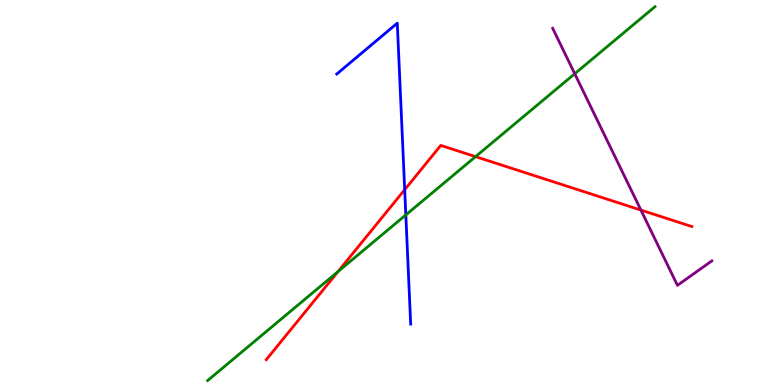[{'lines': ['blue', 'red'], 'intersections': [{'x': 5.22, 'y': 5.07}]}, {'lines': ['green', 'red'], 'intersections': [{'x': 4.36, 'y': 2.94}, {'x': 6.14, 'y': 5.93}]}, {'lines': ['purple', 'red'], 'intersections': [{'x': 8.27, 'y': 4.54}]}, {'lines': ['blue', 'green'], 'intersections': [{'x': 5.24, 'y': 4.42}]}, {'lines': ['blue', 'purple'], 'intersections': []}, {'lines': ['green', 'purple'], 'intersections': [{'x': 7.42, 'y': 8.08}]}]